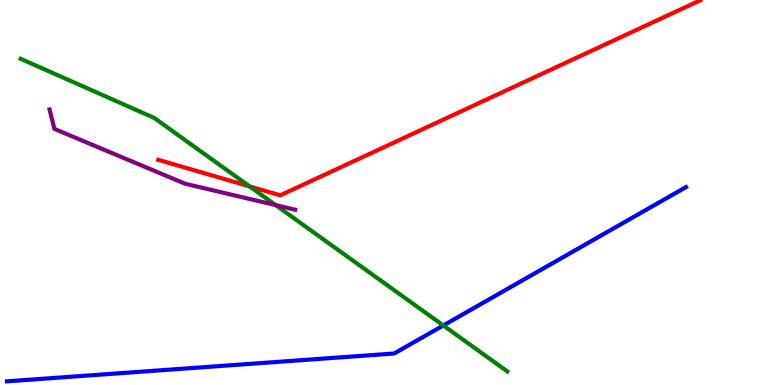[{'lines': ['blue', 'red'], 'intersections': []}, {'lines': ['green', 'red'], 'intersections': [{'x': 3.22, 'y': 5.16}]}, {'lines': ['purple', 'red'], 'intersections': []}, {'lines': ['blue', 'green'], 'intersections': [{'x': 5.72, 'y': 1.55}]}, {'lines': ['blue', 'purple'], 'intersections': []}, {'lines': ['green', 'purple'], 'intersections': [{'x': 3.56, 'y': 4.67}]}]